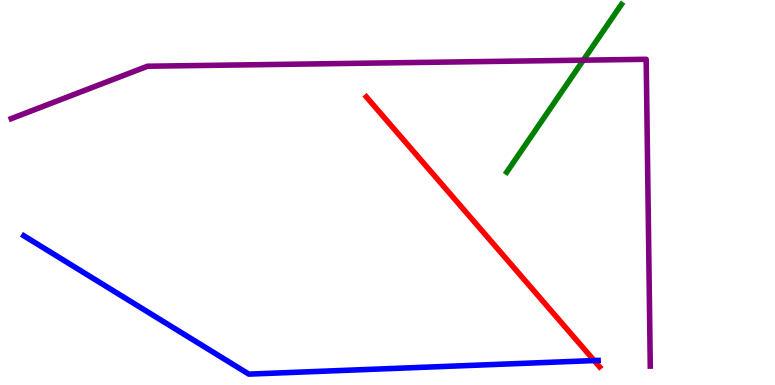[{'lines': ['blue', 'red'], 'intersections': [{'x': 7.67, 'y': 0.635}]}, {'lines': ['green', 'red'], 'intersections': []}, {'lines': ['purple', 'red'], 'intersections': []}, {'lines': ['blue', 'green'], 'intersections': []}, {'lines': ['blue', 'purple'], 'intersections': []}, {'lines': ['green', 'purple'], 'intersections': [{'x': 7.53, 'y': 8.44}]}]